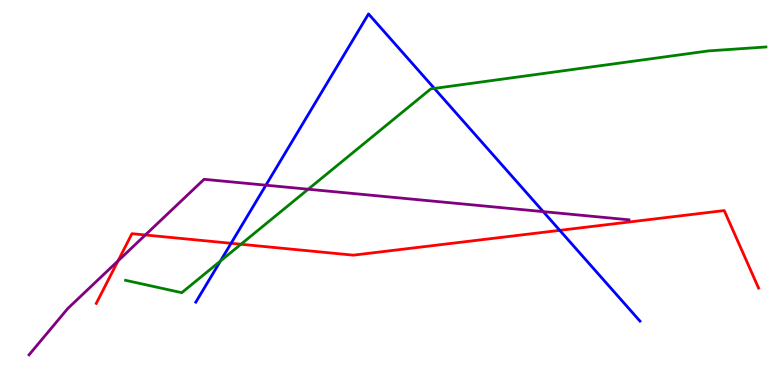[{'lines': ['blue', 'red'], 'intersections': [{'x': 2.98, 'y': 3.68}, {'x': 7.22, 'y': 4.02}]}, {'lines': ['green', 'red'], 'intersections': [{'x': 3.11, 'y': 3.66}]}, {'lines': ['purple', 'red'], 'intersections': [{'x': 1.52, 'y': 3.22}, {'x': 1.88, 'y': 3.9}]}, {'lines': ['blue', 'green'], 'intersections': [{'x': 2.84, 'y': 3.22}, {'x': 5.6, 'y': 7.7}]}, {'lines': ['blue', 'purple'], 'intersections': [{'x': 3.43, 'y': 5.19}, {'x': 7.01, 'y': 4.5}]}, {'lines': ['green', 'purple'], 'intersections': [{'x': 3.98, 'y': 5.09}]}]